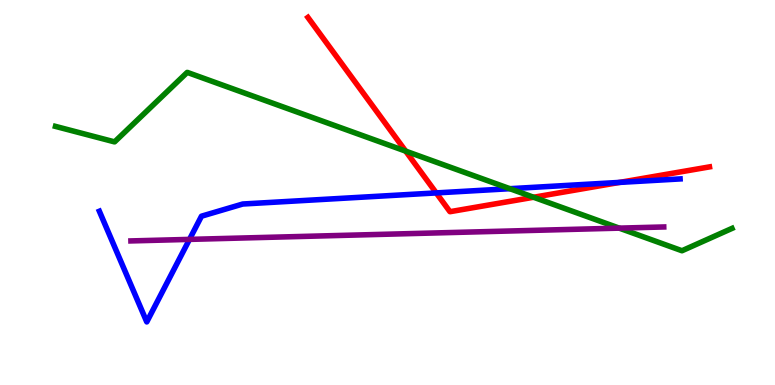[{'lines': ['blue', 'red'], 'intersections': [{'x': 5.63, 'y': 4.99}, {'x': 8.0, 'y': 5.26}]}, {'lines': ['green', 'red'], 'intersections': [{'x': 5.23, 'y': 6.07}, {'x': 6.89, 'y': 4.88}]}, {'lines': ['purple', 'red'], 'intersections': []}, {'lines': ['blue', 'green'], 'intersections': [{'x': 6.58, 'y': 5.1}]}, {'lines': ['blue', 'purple'], 'intersections': [{'x': 2.44, 'y': 3.78}]}, {'lines': ['green', 'purple'], 'intersections': [{'x': 7.99, 'y': 4.07}]}]